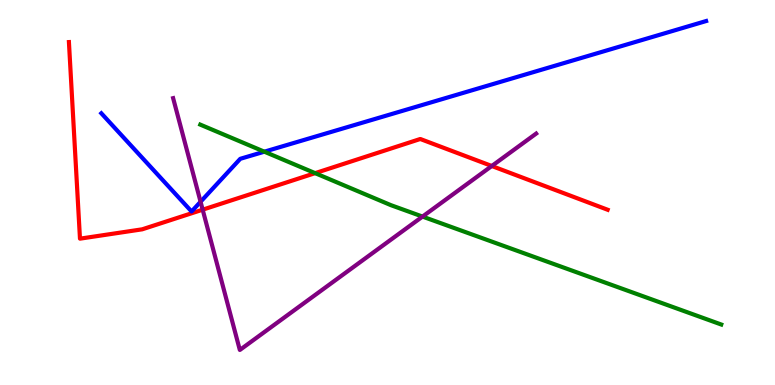[{'lines': ['blue', 'red'], 'intersections': []}, {'lines': ['green', 'red'], 'intersections': [{'x': 4.07, 'y': 5.5}]}, {'lines': ['purple', 'red'], 'intersections': [{'x': 2.62, 'y': 4.55}, {'x': 6.35, 'y': 5.69}]}, {'lines': ['blue', 'green'], 'intersections': [{'x': 3.41, 'y': 6.06}]}, {'lines': ['blue', 'purple'], 'intersections': [{'x': 2.59, 'y': 4.76}]}, {'lines': ['green', 'purple'], 'intersections': [{'x': 5.45, 'y': 4.37}]}]